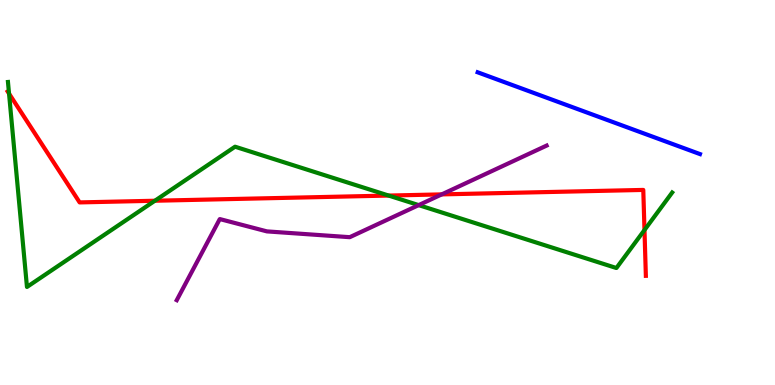[{'lines': ['blue', 'red'], 'intersections': []}, {'lines': ['green', 'red'], 'intersections': [{'x': 0.117, 'y': 7.57}, {'x': 2.0, 'y': 4.79}, {'x': 5.01, 'y': 4.92}, {'x': 8.32, 'y': 4.03}]}, {'lines': ['purple', 'red'], 'intersections': [{'x': 5.7, 'y': 4.95}]}, {'lines': ['blue', 'green'], 'intersections': []}, {'lines': ['blue', 'purple'], 'intersections': []}, {'lines': ['green', 'purple'], 'intersections': [{'x': 5.4, 'y': 4.67}]}]